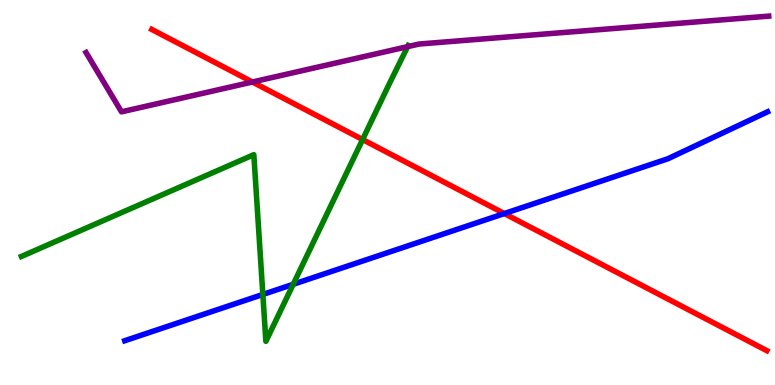[{'lines': ['blue', 'red'], 'intersections': [{'x': 6.51, 'y': 4.45}]}, {'lines': ['green', 'red'], 'intersections': [{'x': 4.68, 'y': 6.38}]}, {'lines': ['purple', 'red'], 'intersections': [{'x': 3.26, 'y': 7.87}]}, {'lines': ['blue', 'green'], 'intersections': [{'x': 3.39, 'y': 2.35}, {'x': 3.78, 'y': 2.62}]}, {'lines': ['blue', 'purple'], 'intersections': []}, {'lines': ['green', 'purple'], 'intersections': [{'x': 5.26, 'y': 8.79}]}]